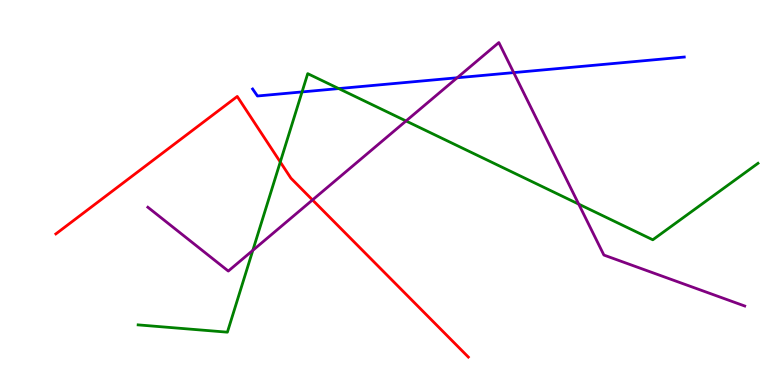[{'lines': ['blue', 'red'], 'intersections': []}, {'lines': ['green', 'red'], 'intersections': [{'x': 3.62, 'y': 5.79}]}, {'lines': ['purple', 'red'], 'intersections': [{'x': 4.03, 'y': 4.81}]}, {'lines': ['blue', 'green'], 'intersections': [{'x': 3.9, 'y': 7.61}, {'x': 4.37, 'y': 7.7}]}, {'lines': ['blue', 'purple'], 'intersections': [{'x': 5.9, 'y': 7.98}, {'x': 6.63, 'y': 8.11}]}, {'lines': ['green', 'purple'], 'intersections': [{'x': 3.26, 'y': 3.5}, {'x': 5.24, 'y': 6.86}, {'x': 7.47, 'y': 4.7}]}]